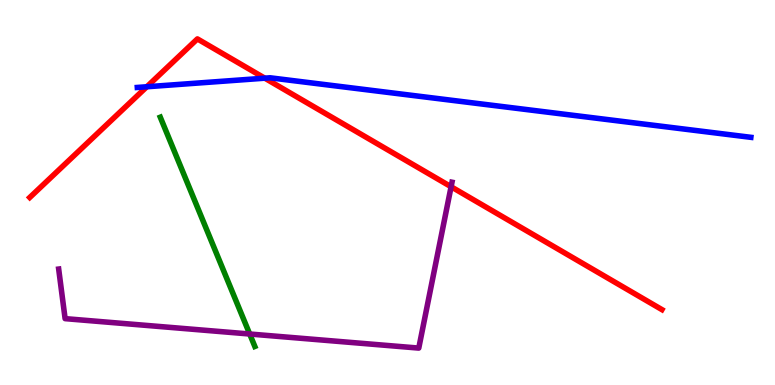[{'lines': ['blue', 'red'], 'intersections': [{'x': 1.89, 'y': 7.75}, {'x': 3.42, 'y': 7.97}]}, {'lines': ['green', 'red'], 'intersections': []}, {'lines': ['purple', 'red'], 'intersections': [{'x': 5.82, 'y': 5.15}]}, {'lines': ['blue', 'green'], 'intersections': []}, {'lines': ['blue', 'purple'], 'intersections': []}, {'lines': ['green', 'purple'], 'intersections': [{'x': 3.22, 'y': 1.32}]}]